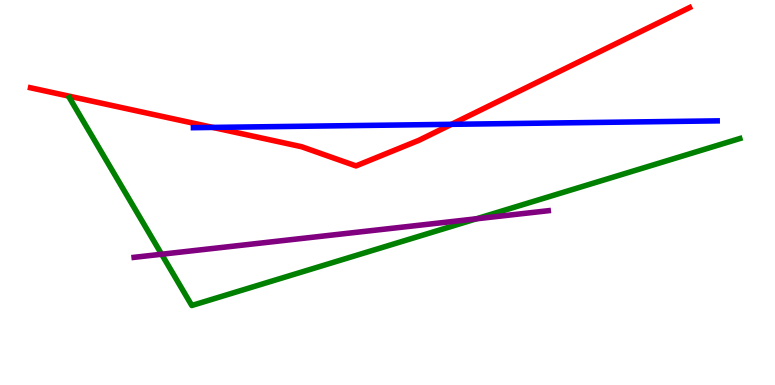[{'lines': ['blue', 'red'], 'intersections': [{'x': 2.75, 'y': 6.69}, {'x': 5.83, 'y': 6.77}]}, {'lines': ['green', 'red'], 'intersections': []}, {'lines': ['purple', 'red'], 'intersections': []}, {'lines': ['blue', 'green'], 'intersections': []}, {'lines': ['blue', 'purple'], 'intersections': []}, {'lines': ['green', 'purple'], 'intersections': [{'x': 2.09, 'y': 3.4}, {'x': 6.15, 'y': 4.32}]}]